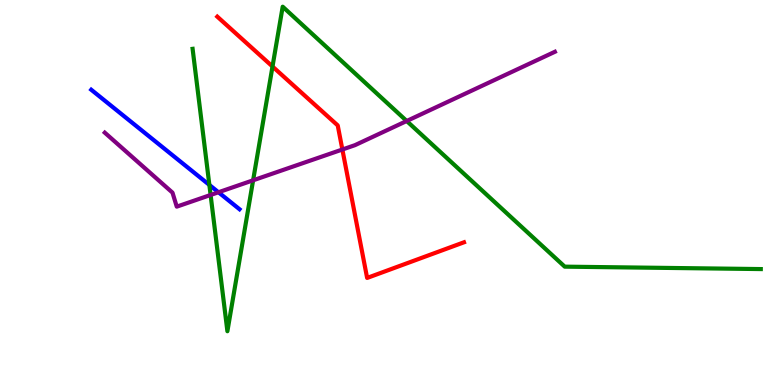[{'lines': ['blue', 'red'], 'intersections': []}, {'lines': ['green', 'red'], 'intersections': [{'x': 3.52, 'y': 8.27}]}, {'lines': ['purple', 'red'], 'intersections': [{'x': 4.42, 'y': 6.12}]}, {'lines': ['blue', 'green'], 'intersections': [{'x': 2.7, 'y': 5.2}]}, {'lines': ['blue', 'purple'], 'intersections': [{'x': 2.82, 'y': 5.01}]}, {'lines': ['green', 'purple'], 'intersections': [{'x': 2.72, 'y': 4.94}, {'x': 3.27, 'y': 5.32}, {'x': 5.25, 'y': 6.86}]}]